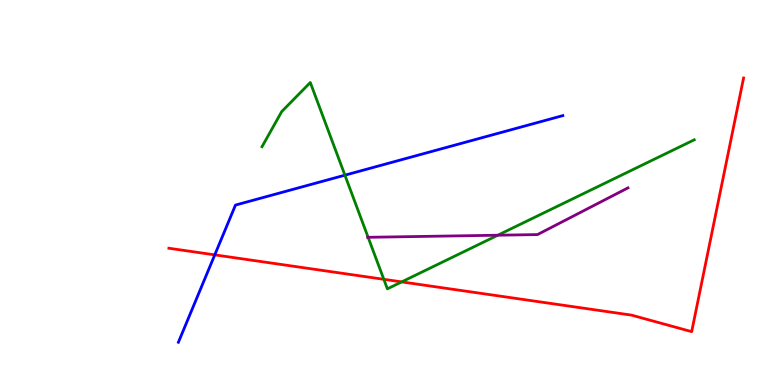[{'lines': ['blue', 'red'], 'intersections': [{'x': 2.77, 'y': 3.38}]}, {'lines': ['green', 'red'], 'intersections': [{'x': 4.95, 'y': 2.75}, {'x': 5.18, 'y': 2.68}]}, {'lines': ['purple', 'red'], 'intersections': []}, {'lines': ['blue', 'green'], 'intersections': [{'x': 4.45, 'y': 5.45}]}, {'lines': ['blue', 'purple'], 'intersections': []}, {'lines': ['green', 'purple'], 'intersections': [{'x': 4.75, 'y': 3.84}, {'x': 6.42, 'y': 3.89}]}]